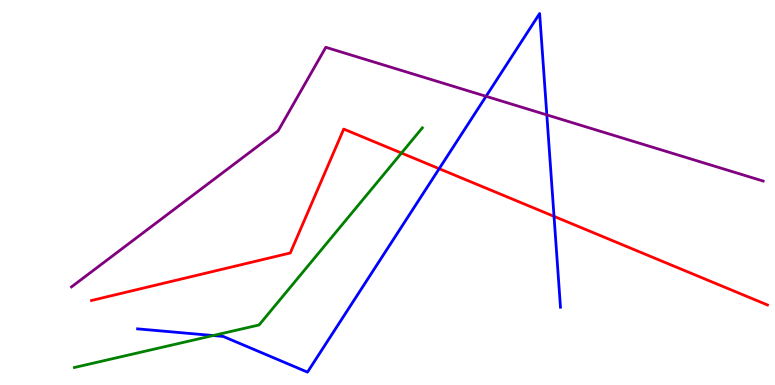[{'lines': ['blue', 'red'], 'intersections': [{'x': 5.67, 'y': 5.62}, {'x': 7.15, 'y': 4.38}]}, {'lines': ['green', 'red'], 'intersections': [{'x': 5.18, 'y': 6.02}]}, {'lines': ['purple', 'red'], 'intersections': []}, {'lines': ['blue', 'green'], 'intersections': [{'x': 2.75, 'y': 1.28}]}, {'lines': ['blue', 'purple'], 'intersections': [{'x': 6.27, 'y': 7.5}, {'x': 7.06, 'y': 7.02}]}, {'lines': ['green', 'purple'], 'intersections': []}]